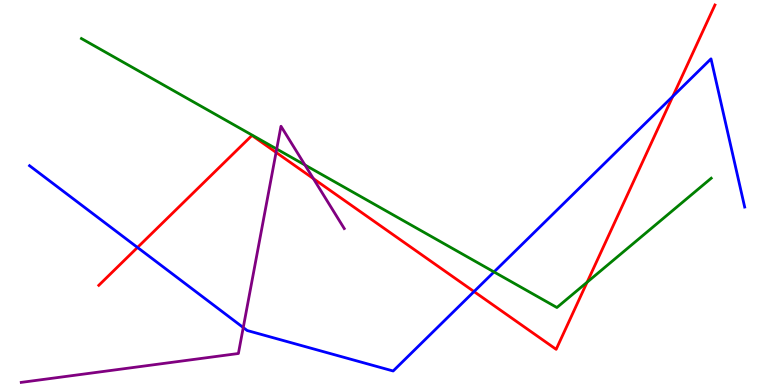[{'lines': ['blue', 'red'], 'intersections': [{'x': 1.77, 'y': 3.57}, {'x': 6.12, 'y': 2.43}, {'x': 8.68, 'y': 7.5}]}, {'lines': ['green', 'red'], 'intersections': [{'x': 7.58, 'y': 2.67}]}, {'lines': ['purple', 'red'], 'intersections': [{'x': 3.56, 'y': 6.04}, {'x': 4.04, 'y': 5.36}]}, {'lines': ['blue', 'green'], 'intersections': [{'x': 6.37, 'y': 2.94}]}, {'lines': ['blue', 'purple'], 'intersections': [{'x': 3.14, 'y': 1.49}]}, {'lines': ['green', 'purple'], 'intersections': [{'x': 3.57, 'y': 6.13}, {'x': 3.93, 'y': 5.71}]}]